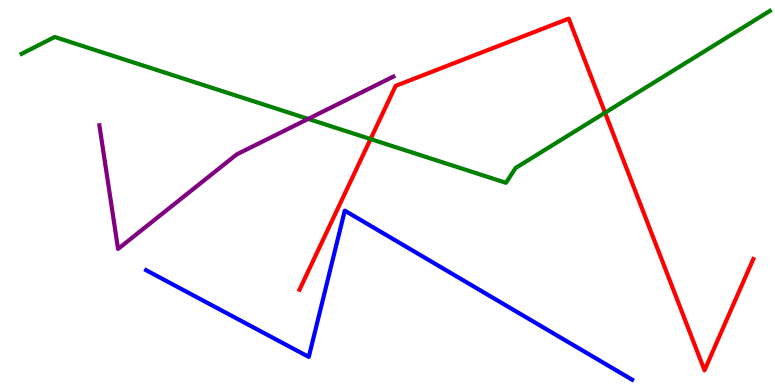[{'lines': ['blue', 'red'], 'intersections': []}, {'lines': ['green', 'red'], 'intersections': [{'x': 4.78, 'y': 6.39}, {'x': 7.81, 'y': 7.07}]}, {'lines': ['purple', 'red'], 'intersections': []}, {'lines': ['blue', 'green'], 'intersections': []}, {'lines': ['blue', 'purple'], 'intersections': []}, {'lines': ['green', 'purple'], 'intersections': [{'x': 3.98, 'y': 6.91}]}]